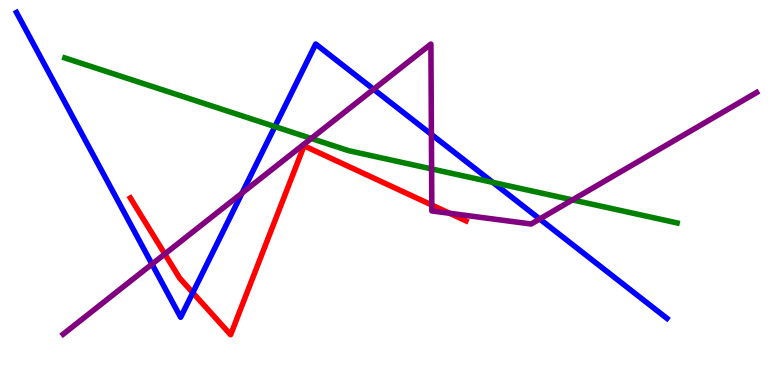[{'lines': ['blue', 'red'], 'intersections': [{'x': 2.49, 'y': 2.4}]}, {'lines': ['green', 'red'], 'intersections': []}, {'lines': ['purple', 'red'], 'intersections': [{'x': 2.13, 'y': 3.4}, {'x': 5.57, 'y': 4.67}, {'x': 5.8, 'y': 4.46}]}, {'lines': ['blue', 'green'], 'intersections': [{'x': 3.55, 'y': 6.71}, {'x': 6.36, 'y': 5.26}]}, {'lines': ['blue', 'purple'], 'intersections': [{'x': 1.96, 'y': 3.14}, {'x': 3.12, 'y': 4.99}, {'x': 4.82, 'y': 7.68}, {'x': 5.57, 'y': 6.51}, {'x': 6.96, 'y': 4.31}]}, {'lines': ['green', 'purple'], 'intersections': [{'x': 4.02, 'y': 6.4}, {'x': 5.57, 'y': 5.61}, {'x': 7.39, 'y': 4.81}]}]